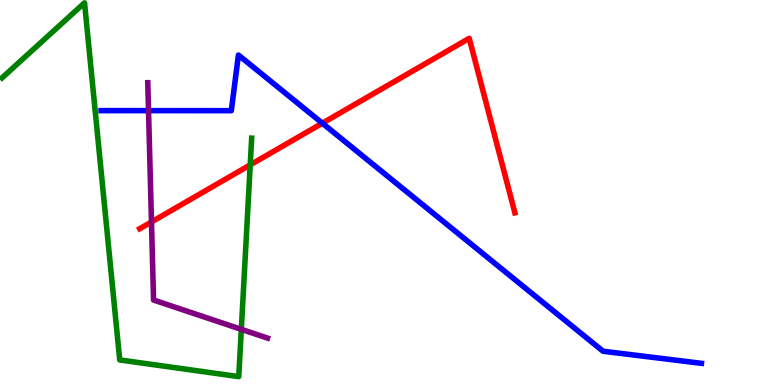[{'lines': ['blue', 'red'], 'intersections': [{'x': 4.16, 'y': 6.8}]}, {'lines': ['green', 'red'], 'intersections': [{'x': 3.23, 'y': 5.72}]}, {'lines': ['purple', 'red'], 'intersections': [{'x': 1.95, 'y': 4.24}]}, {'lines': ['blue', 'green'], 'intersections': []}, {'lines': ['blue', 'purple'], 'intersections': [{'x': 1.92, 'y': 7.13}]}, {'lines': ['green', 'purple'], 'intersections': [{'x': 3.11, 'y': 1.45}]}]